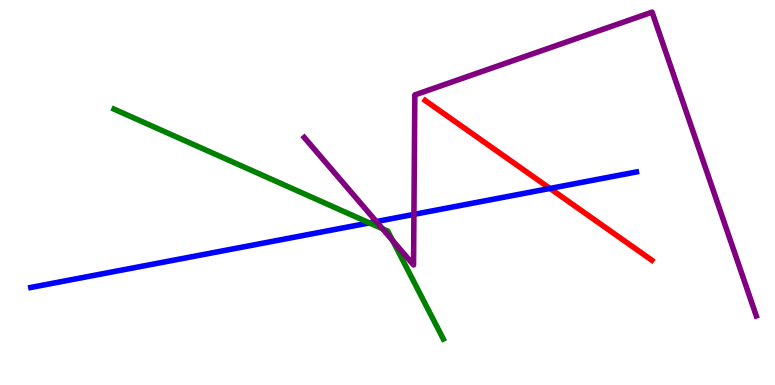[{'lines': ['blue', 'red'], 'intersections': [{'x': 7.1, 'y': 5.11}]}, {'lines': ['green', 'red'], 'intersections': []}, {'lines': ['purple', 'red'], 'intersections': []}, {'lines': ['blue', 'green'], 'intersections': [{'x': 4.77, 'y': 4.21}]}, {'lines': ['blue', 'purple'], 'intersections': [{'x': 4.86, 'y': 4.25}, {'x': 5.34, 'y': 4.43}]}, {'lines': ['green', 'purple'], 'intersections': [{'x': 4.94, 'y': 4.06}, {'x': 5.07, 'y': 3.75}]}]